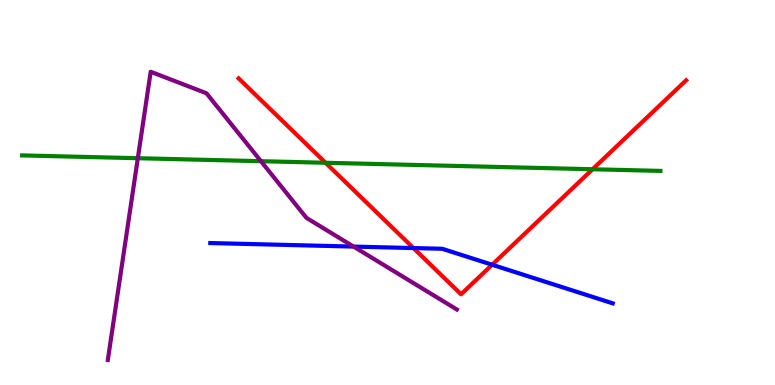[{'lines': ['blue', 'red'], 'intersections': [{'x': 5.33, 'y': 3.56}, {'x': 6.35, 'y': 3.12}]}, {'lines': ['green', 'red'], 'intersections': [{'x': 4.2, 'y': 5.77}, {'x': 7.65, 'y': 5.6}]}, {'lines': ['purple', 'red'], 'intersections': []}, {'lines': ['blue', 'green'], 'intersections': []}, {'lines': ['blue', 'purple'], 'intersections': [{'x': 4.56, 'y': 3.6}]}, {'lines': ['green', 'purple'], 'intersections': [{'x': 1.78, 'y': 5.89}, {'x': 3.37, 'y': 5.81}]}]